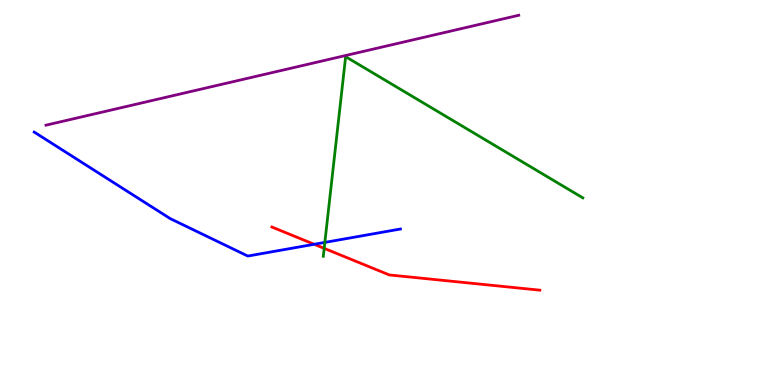[{'lines': ['blue', 'red'], 'intersections': [{'x': 4.05, 'y': 3.65}]}, {'lines': ['green', 'red'], 'intersections': [{'x': 4.18, 'y': 3.55}]}, {'lines': ['purple', 'red'], 'intersections': []}, {'lines': ['blue', 'green'], 'intersections': [{'x': 4.19, 'y': 3.7}]}, {'lines': ['blue', 'purple'], 'intersections': []}, {'lines': ['green', 'purple'], 'intersections': []}]